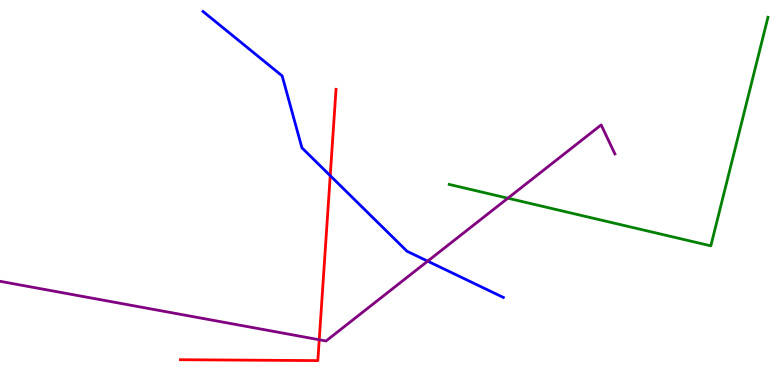[{'lines': ['blue', 'red'], 'intersections': [{'x': 4.26, 'y': 5.44}]}, {'lines': ['green', 'red'], 'intersections': []}, {'lines': ['purple', 'red'], 'intersections': [{'x': 4.12, 'y': 1.18}]}, {'lines': ['blue', 'green'], 'intersections': []}, {'lines': ['blue', 'purple'], 'intersections': [{'x': 5.52, 'y': 3.22}]}, {'lines': ['green', 'purple'], 'intersections': [{'x': 6.55, 'y': 4.85}]}]